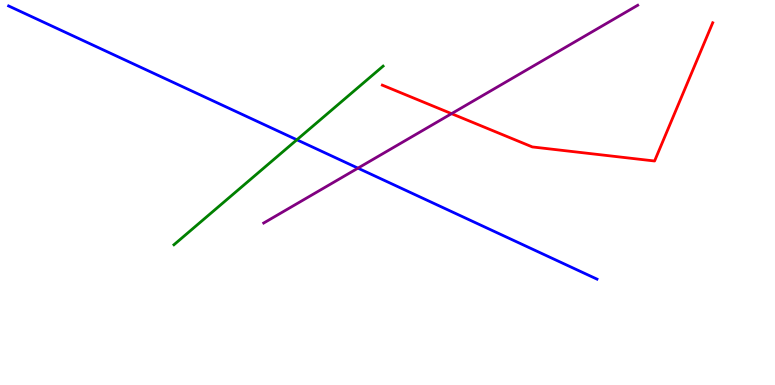[{'lines': ['blue', 'red'], 'intersections': []}, {'lines': ['green', 'red'], 'intersections': []}, {'lines': ['purple', 'red'], 'intersections': [{'x': 5.83, 'y': 7.05}]}, {'lines': ['blue', 'green'], 'intersections': [{'x': 3.83, 'y': 6.37}]}, {'lines': ['blue', 'purple'], 'intersections': [{'x': 4.62, 'y': 5.63}]}, {'lines': ['green', 'purple'], 'intersections': []}]